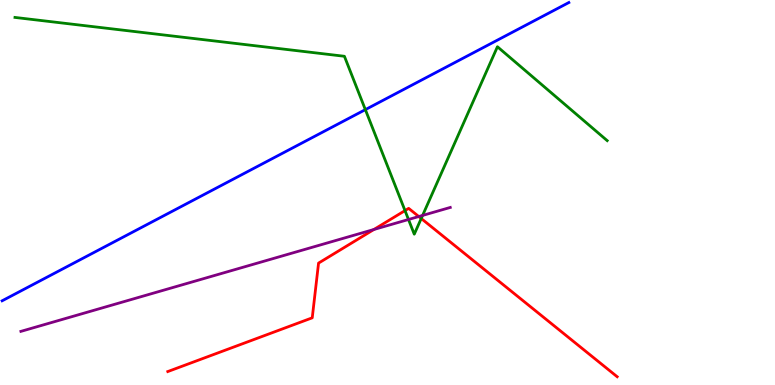[{'lines': ['blue', 'red'], 'intersections': []}, {'lines': ['green', 'red'], 'intersections': [{'x': 5.23, 'y': 4.53}, {'x': 5.44, 'y': 4.32}]}, {'lines': ['purple', 'red'], 'intersections': [{'x': 4.82, 'y': 4.04}, {'x': 5.4, 'y': 4.38}]}, {'lines': ['blue', 'green'], 'intersections': [{'x': 4.71, 'y': 7.15}]}, {'lines': ['blue', 'purple'], 'intersections': []}, {'lines': ['green', 'purple'], 'intersections': [{'x': 5.27, 'y': 4.3}, {'x': 5.45, 'y': 4.4}]}]